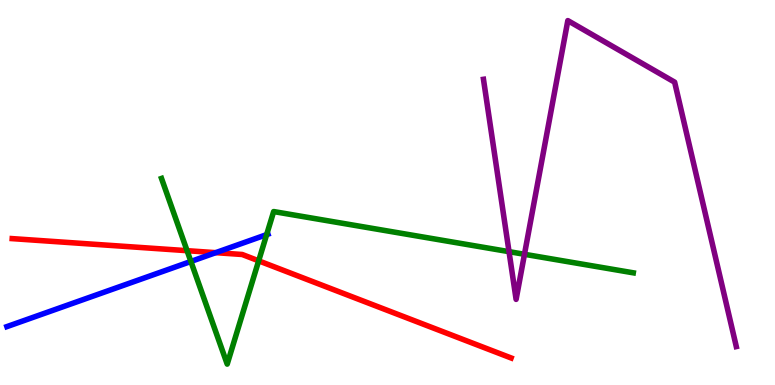[{'lines': ['blue', 'red'], 'intersections': [{'x': 2.78, 'y': 3.44}]}, {'lines': ['green', 'red'], 'intersections': [{'x': 2.41, 'y': 3.49}, {'x': 3.34, 'y': 3.23}]}, {'lines': ['purple', 'red'], 'intersections': []}, {'lines': ['blue', 'green'], 'intersections': [{'x': 2.46, 'y': 3.21}, {'x': 3.44, 'y': 3.91}]}, {'lines': ['blue', 'purple'], 'intersections': []}, {'lines': ['green', 'purple'], 'intersections': [{'x': 6.57, 'y': 3.46}, {'x': 6.77, 'y': 3.4}]}]